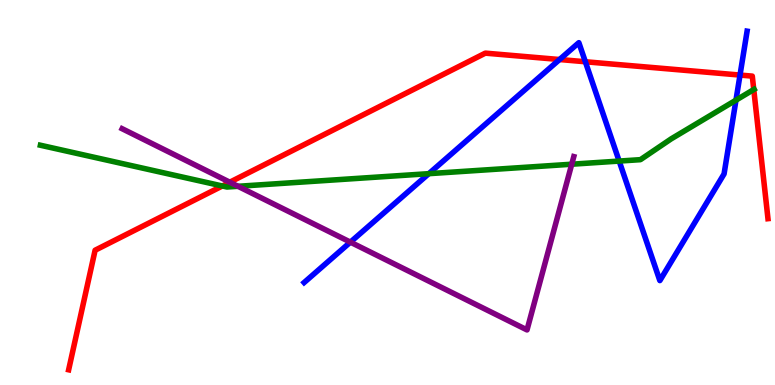[{'lines': ['blue', 'red'], 'intersections': [{'x': 7.22, 'y': 8.45}, {'x': 7.55, 'y': 8.4}, {'x': 9.55, 'y': 8.05}]}, {'lines': ['green', 'red'], 'intersections': [{'x': 2.87, 'y': 5.17}, {'x': 9.73, 'y': 7.67}]}, {'lines': ['purple', 'red'], 'intersections': [{'x': 2.96, 'y': 5.27}]}, {'lines': ['blue', 'green'], 'intersections': [{'x': 5.53, 'y': 5.49}, {'x': 7.99, 'y': 5.82}, {'x': 9.5, 'y': 7.4}]}, {'lines': ['blue', 'purple'], 'intersections': [{'x': 4.52, 'y': 3.71}]}, {'lines': ['green', 'purple'], 'intersections': [{'x': 3.07, 'y': 5.16}, {'x': 7.38, 'y': 5.73}]}]